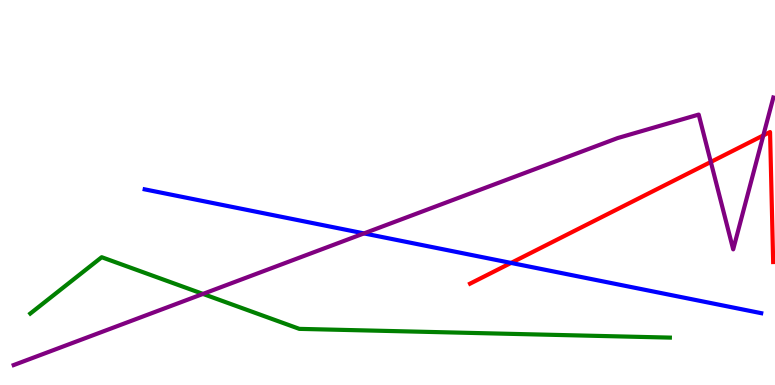[{'lines': ['blue', 'red'], 'intersections': [{'x': 6.59, 'y': 3.17}]}, {'lines': ['green', 'red'], 'intersections': []}, {'lines': ['purple', 'red'], 'intersections': [{'x': 9.17, 'y': 5.79}, {'x': 9.85, 'y': 6.48}]}, {'lines': ['blue', 'green'], 'intersections': []}, {'lines': ['blue', 'purple'], 'intersections': [{'x': 4.7, 'y': 3.94}]}, {'lines': ['green', 'purple'], 'intersections': [{'x': 2.62, 'y': 2.37}]}]